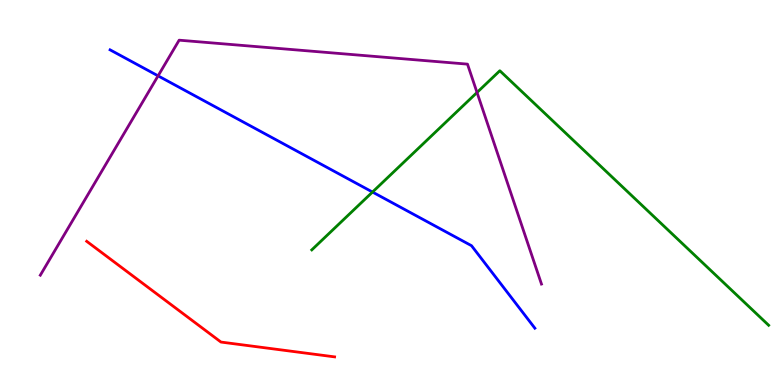[{'lines': ['blue', 'red'], 'intersections': []}, {'lines': ['green', 'red'], 'intersections': []}, {'lines': ['purple', 'red'], 'intersections': []}, {'lines': ['blue', 'green'], 'intersections': [{'x': 4.81, 'y': 5.01}]}, {'lines': ['blue', 'purple'], 'intersections': [{'x': 2.04, 'y': 8.03}]}, {'lines': ['green', 'purple'], 'intersections': [{'x': 6.16, 'y': 7.6}]}]